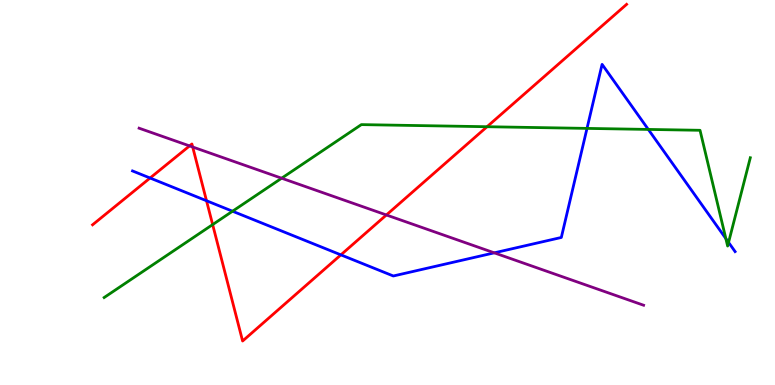[{'lines': ['blue', 'red'], 'intersections': [{'x': 1.94, 'y': 5.38}, {'x': 2.66, 'y': 4.79}, {'x': 4.4, 'y': 3.38}]}, {'lines': ['green', 'red'], 'intersections': [{'x': 2.74, 'y': 4.17}, {'x': 6.28, 'y': 6.71}]}, {'lines': ['purple', 'red'], 'intersections': [{'x': 2.45, 'y': 6.21}, {'x': 2.49, 'y': 6.18}, {'x': 4.99, 'y': 4.42}]}, {'lines': ['blue', 'green'], 'intersections': [{'x': 3.0, 'y': 4.51}, {'x': 7.57, 'y': 6.66}, {'x': 8.37, 'y': 6.64}, {'x': 9.37, 'y': 3.8}, {'x': 9.4, 'y': 3.7}]}, {'lines': ['blue', 'purple'], 'intersections': [{'x': 6.38, 'y': 3.43}]}, {'lines': ['green', 'purple'], 'intersections': [{'x': 3.63, 'y': 5.37}]}]